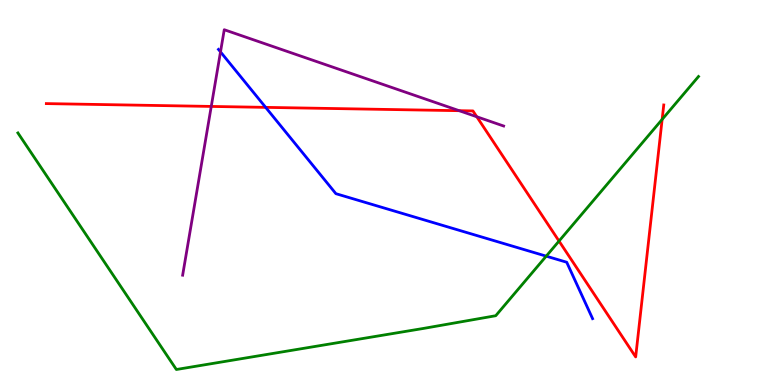[{'lines': ['blue', 'red'], 'intersections': [{'x': 3.43, 'y': 7.21}]}, {'lines': ['green', 'red'], 'intersections': [{'x': 7.21, 'y': 3.74}, {'x': 8.54, 'y': 6.9}]}, {'lines': ['purple', 'red'], 'intersections': [{'x': 2.73, 'y': 7.24}, {'x': 5.92, 'y': 7.12}, {'x': 6.15, 'y': 6.97}]}, {'lines': ['blue', 'green'], 'intersections': [{'x': 7.05, 'y': 3.35}]}, {'lines': ['blue', 'purple'], 'intersections': [{'x': 2.85, 'y': 8.65}]}, {'lines': ['green', 'purple'], 'intersections': []}]